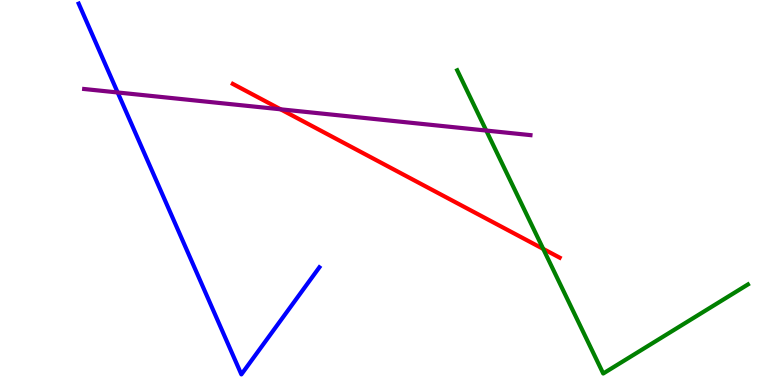[{'lines': ['blue', 'red'], 'intersections': []}, {'lines': ['green', 'red'], 'intersections': [{'x': 7.01, 'y': 3.54}]}, {'lines': ['purple', 'red'], 'intersections': [{'x': 3.62, 'y': 7.16}]}, {'lines': ['blue', 'green'], 'intersections': []}, {'lines': ['blue', 'purple'], 'intersections': [{'x': 1.52, 'y': 7.6}]}, {'lines': ['green', 'purple'], 'intersections': [{'x': 6.27, 'y': 6.61}]}]